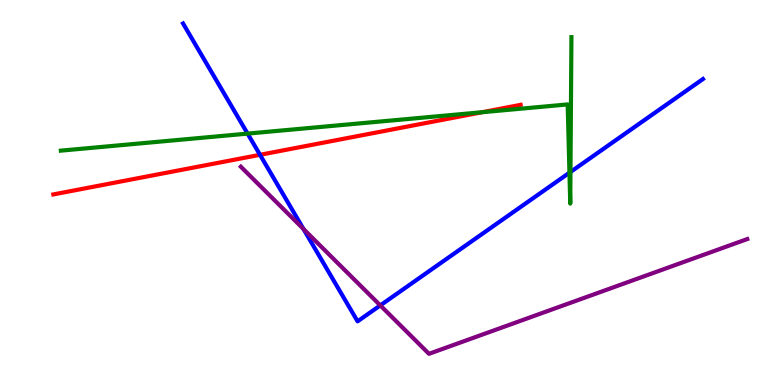[{'lines': ['blue', 'red'], 'intersections': [{'x': 3.35, 'y': 5.98}]}, {'lines': ['green', 'red'], 'intersections': [{'x': 6.22, 'y': 7.09}]}, {'lines': ['purple', 'red'], 'intersections': []}, {'lines': ['blue', 'green'], 'intersections': [{'x': 3.19, 'y': 6.53}, {'x': 7.35, 'y': 5.51}, {'x': 7.36, 'y': 5.53}]}, {'lines': ['blue', 'purple'], 'intersections': [{'x': 3.92, 'y': 4.05}, {'x': 4.91, 'y': 2.07}]}, {'lines': ['green', 'purple'], 'intersections': []}]